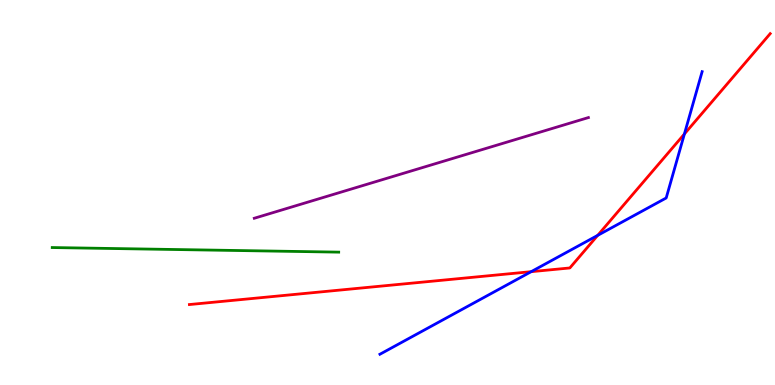[{'lines': ['blue', 'red'], 'intersections': [{'x': 6.85, 'y': 2.94}, {'x': 7.71, 'y': 3.89}, {'x': 8.83, 'y': 6.52}]}, {'lines': ['green', 'red'], 'intersections': []}, {'lines': ['purple', 'red'], 'intersections': []}, {'lines': ['blue', 'green'], 'intersections': []}, {'lines': ['blue', 'purple'], 'intersections': []}, {'lines': ['green', 'purple'], 'intersections': []}]